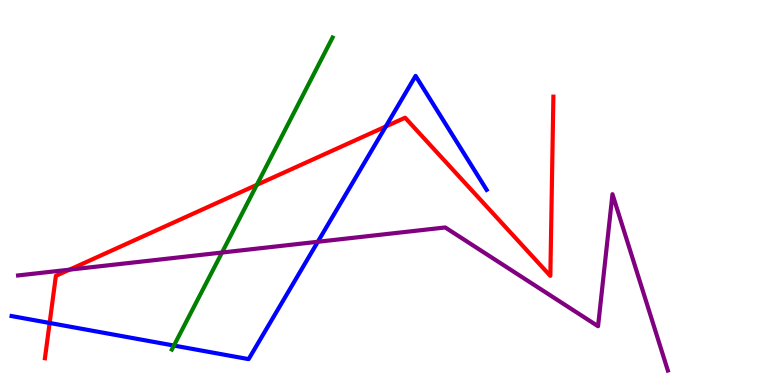[{'lines': ['blue', 'red'], 'intersections': [{'x': 0.64, 'y': 1.61}, {'x': 4.98, 'y': 6.71}]}, {'lines': ['green', 'red'], 'intersections': [{'x': 3.31, 'y': 5.2}]}, {'lines': ['purple', 'red'], 'intersections': [{'x': 0.897, 'y': 3.0}]}, {'lines': ['blue', 'green'], 'intersections': [{'x': 2.24, 'y': 1.02}]}, {'lines': ['blue', 'purple'], 'intersections': [{'x': 4.1, 'y': 3.72}]}, {'lines': ['green', 'purple'], 'intersections': [{'x': 2.86, 'y': 3.44}]}]